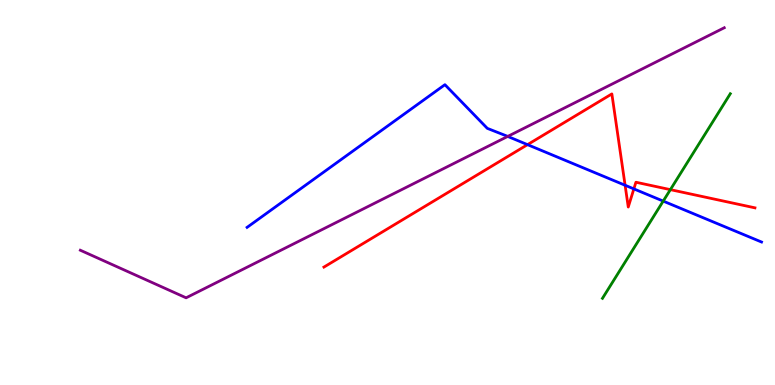[{'lines': ['blue', 'red'], 'intersections': [{'x': 6.81, 'y': 6.24}, {'x': 8.07, 'y': 5.19}, {'x': 8.18, 'y': 5.09}]}, {'lines': ['green', 'red'], 'intersections': [{'x': 8.65, 'y': 5.07}]}, {'lines': ['purple', 'red'], 'intersections': []}, {'lines': ['blue', 'green'], 'intersections': [{'x': 8.56, 'y': 4.78}]}, {'lines': ['blue', 'purple'], 'intersections': [{'x': 6.55, 'y': 6.46}]}, {'lines': ['green', 'purple'], 'intersections': []}]